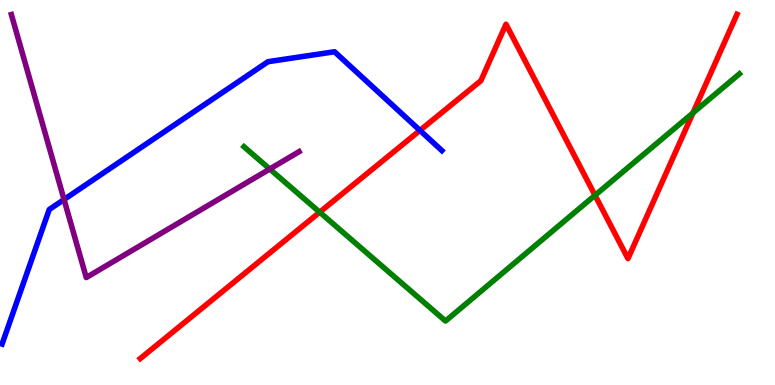[{'lines': ['blue', 'red'], 'intersections': [{'x': 5.42, 'y': 6.61}]}, {'lines': ['green', 'red'], 'intersections': [{'x': 4.12, 'y': 4.49}, {'x': 7.68, 'y': 4.93}, {'x': 8.94, 'y': 7.07}]}, {'lines': ['purple', 'red'], 'intersections': []}, {'lines': ['blue', 'green'], 'intersections': []}, {'lines': ['blue', 'purple'], 'intersections': [{'x': 0.826, 'y': 4.82}]}, {'lines': ['green', 'purple'], 'intersections': [{'x': 3.48, 'y': 5.61}]}]